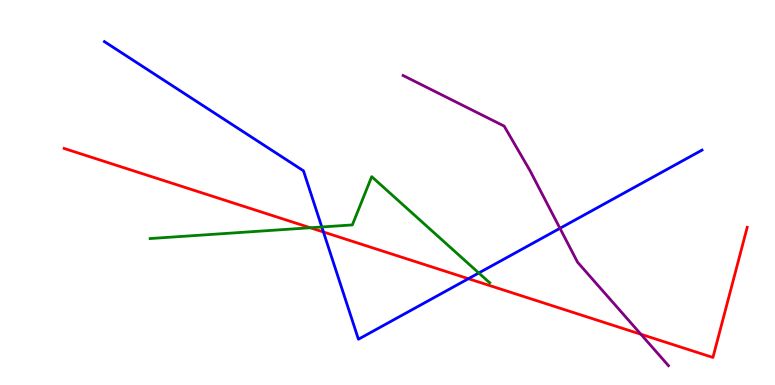[{'lines': ['blue', 'red'], 'intersections': [{'x': 4.17, 'y': 3.97}, {'x': 6.04, 'y': 2.76}]}, {'lines': ['green', 'red'], 'intersections': [{'x': 4.0, 'y': 4.08}]}, {'lines': ['purple', 'red'], 'intersections': [{'x': 8.27, 'y': 1.32}]}, {'lines': ['blue', 'green'], 'intersections': [{'x': 4.15, 'y': 4.1}, {'x': 6.18, 'y': 2.91}]}, {'lines': ['blue', 'purple'], 'intersections': [{'x': 7.23, 'y': 4.07}]}, {'lines': ['green', 'purple'], 'intersections': []}]